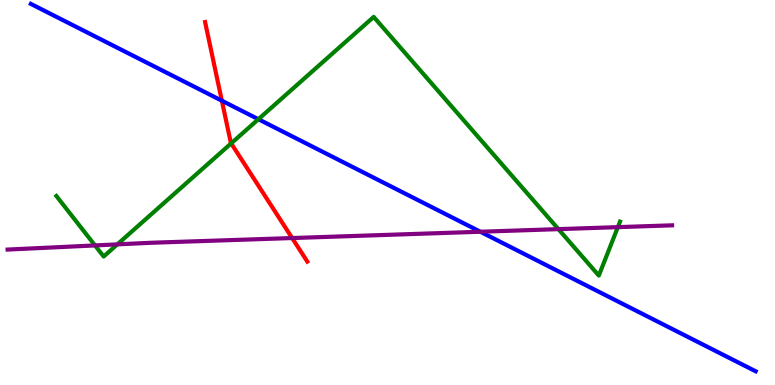[{'lines': ['blue', 'red'], 'intersections': [{'x': 2.86, 'y': 7.38}]}, {'lines': ['green', 'red'], 'intersections': [{'x': 2.98, 'y': 6.28}]}, {'lines': ['purple', 'red'], 'intersections': [{'x': 3.77, 'y': 3.82}]}, {'lines': ['blue', 'green'], 'intersections': [{'x': 3.33, 'y': 6.9}]}, {'lines': ['blue', 'purple'], 'intersections': [{'x': 6.2, 'y': 3.98}]}, {'lines': ['green', 'purple'], 'intersections': [{'x': 1.23, 'y': 3.63}, {'x': 1.51, 'y': 3.65}, {'x': 7.21, 'y': 4.05}, {'x': 7.97, 'y': 4.1}]}]